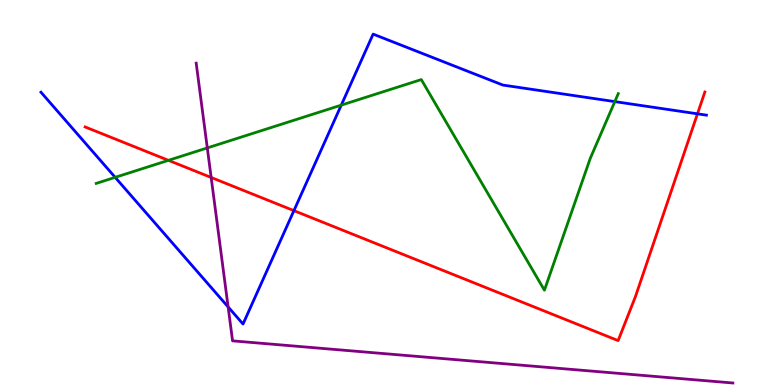[{'lines': ['blue', 'red'], 'intersections': [{'x': 3.79, 'y': 4.53}, {'x': 9.0, 'y': 7.04}]}, {'lines': ['green', 'red'], 'intersections': [{'x': 2.17, 'y': 5.84}]}, {'lines': ['purple', 'red'], 'intersections': [{'x': 2.72, 'y': 5.39}]}, {'lines': ['blue', 'green'], 'intersections': [{'x': 1.49, 'y': 5.39}, {'x': 4.4, 'y': 7.27}, {'x': 7.93, 'y': 7.36}]}, {'lines': ['blue', 'purple'], 'intersections': [{'x': 2.94, 'y': 2.03}]}, {'lines': ['green', 'purple'], 'intersections': [{'x': 2.67, 'y': 6.16}]}]